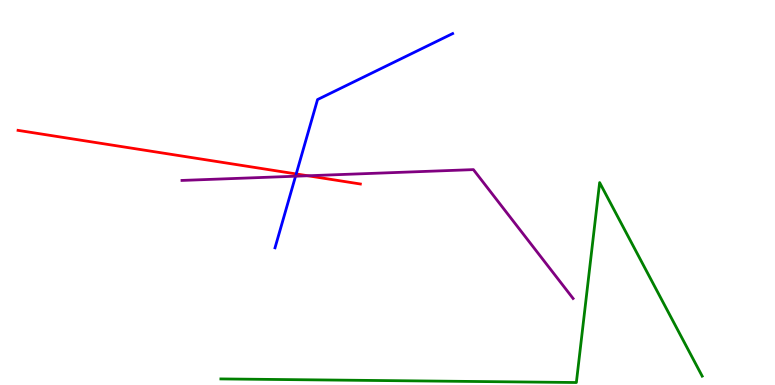[{'lines': ['blue', 'red'], 'intersections': [{'x': 3.82, 'y': 5.48}]}, {'lines': ['green', 'red'], 'intersections': []}, {'lines': ['purple', 'red'], 'intersections': [{'x': 3.97, 'y': 5.43}]}, {'lines': ['blue', 'green'], 'intersections': []}, {'lines': ['blue', 'purple'], 'intersections': [{'x': 3.81, 'y': 5.42}]}, {'lines': ['green', 'purple'], 'intersections': []}]